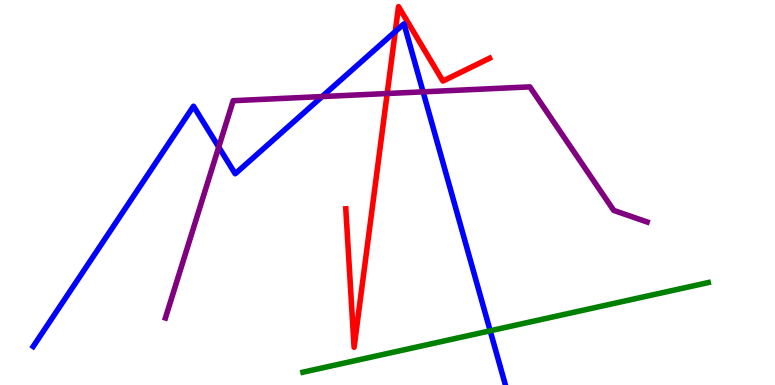[{'lines': ['blue', 'red'], 'intersections': [{'x': 5.1, 'y': 9.18}]}, {'lines': ['green', 'red'], 'intersections': []}, {'lines': ['purple', 'red'], 'intersections': [{'x': 5.0, 'y': 7.57}]}, {'lines': ['blue', 'green'], 'intersections': [{'x': 6.32, 'y': 1.41}]}, {'lines': ['blue', 'purple'], 'intersections': [{'x': 2.82, 'y': 6.18}, {'x': 4.16, 'y': 7.49}, {'x': 5.46, 'y': 7.61}]}, {'lines': ['green', 'purple'], 'intersections': []}]